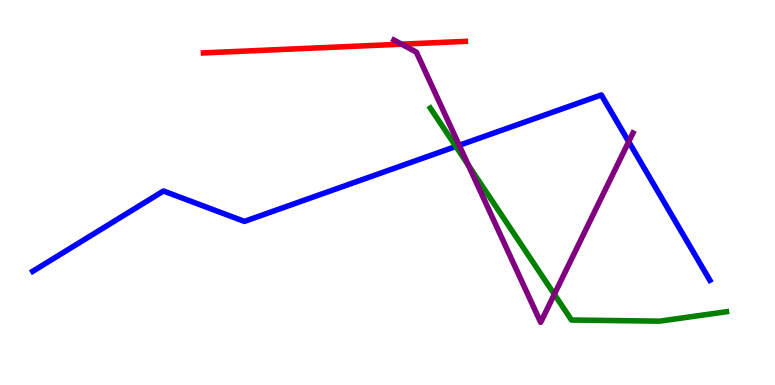[{'lines': ['blue', 'red'], 'intersections': []}, {'lines': ['green', 'red'], 'intersections': []}, {'lines': ['purple', 'red'], 'intersections': [{'x': 5.18, 'y': 8.85}]}, {'lines': ['blue', 'green'], 'intersections': [{'x': 5.88, 'y': 6.2}]}, {'lines': ['blue', 'purple'], 'intersections': [{'x': 5.93, 'y': 6.23}, {'x': 8.11, 'y': 6.32}]}, {'lines': ['green', 'purple'], 'intersections': [{'x': 6.04, 'y': 5.71}, {'x': 7.15, 'y': 2.36}]}]